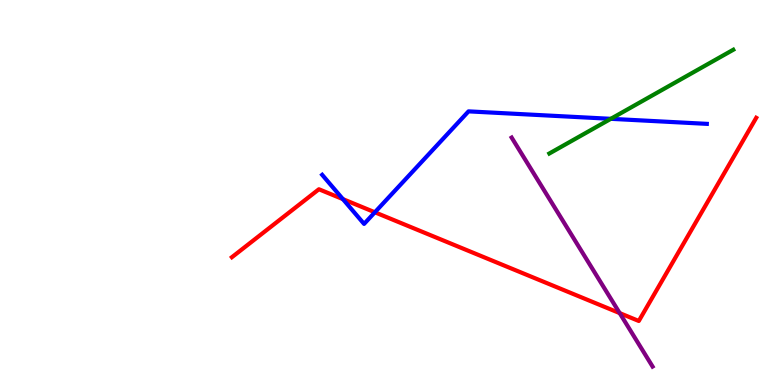[{'lines': ['blue', 'red'], 'intersections': [{'x': 4.42, 'y': 4.83}, {'x': 4.84, 'y': 4.49}]}, {'lines': ['green', 'red'], 'intersections': []}, {'lines': ['purple', 'red'], 'intersections': [{'x': 8.0, 'y': 1.87}]}, {'lines': ['blue', 'green'], 'intersections': [{'x': 7.88, 'y': 6.91}]}, {'lines': ['blue', 'purple'], 'intersections': []}, {'lines': ['green', 'purple'], 'intersections': []}]